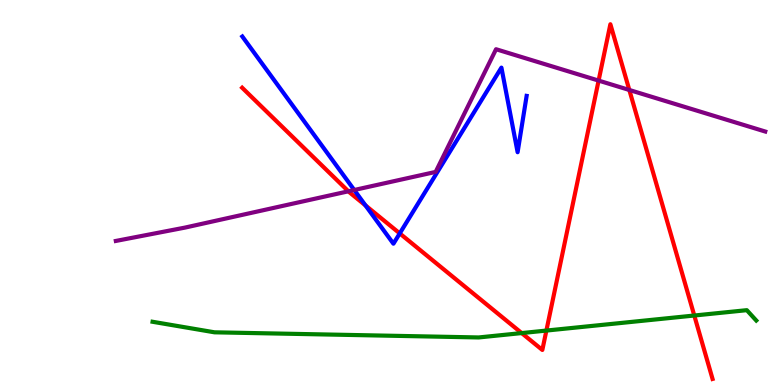[{'lines': ['blue', 'red'], 'intersections': [{'x': 4.72, 'y': 4.66}, {'x': 5.16, 'y': 3.94}]}, {'lines': ['green', 'red'], 'intersections': [{'x': 6.73, 'y': 1.35}, {'x': 7.05, 'y': 1.41}, {'x': 8.96, 'y': 1.8}]}, {'lines': ['purple', 'red'], 'intersections': [{'x': 4.5, 'y': 5.03}, {'x': 7.72, 'y': 7.91}, {'x': 8.12, 'y': 7.66}]}, {'lines': ['blue', 'green'], 'intersections': []}, {'lines': ['blue', 'purple'], 'intersections': [{'x': 4.57, 'y': 5.07}]}, {'lines': ['green', 'purple'], 'intersections': []}]